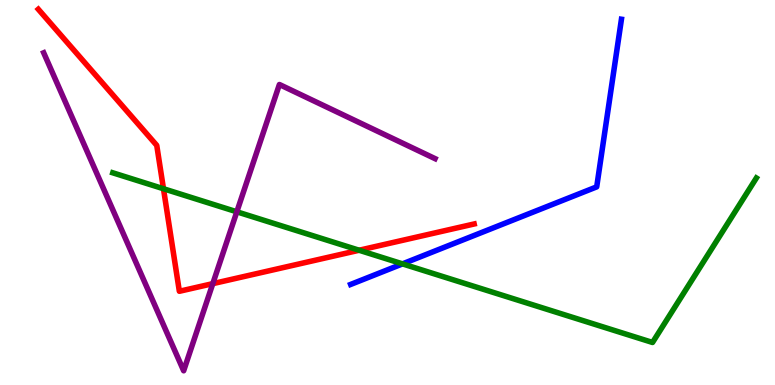[{'lines': ['blue', 'red'], 'intersections': []}, {'lines': ['green', 'red'], 'intersections': [{'x': 2.11, 'y': 5.1}, {'x': 4.63, 'y': 3.5}]}, {'lines': ['purple', 'red'], 'intersections': [{'x': 2.75, 'y': 2.63}]}, {'lines': ['blue', 'green'], 'intersections': [{'x': 5.19, 'y': 3.15}]}, {'lines': ['blue', 'purple'], 'intersections': []}, {'lines': ['green', 'purple'], 'intersections': [{'x': 3.06, 'y': 4.5}]}]